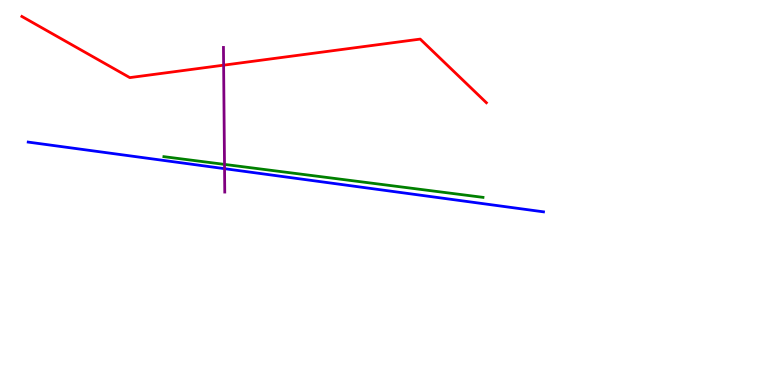[{'lines': ['blue', 'red'], 'intersections': []}, {'lines': ['green', 'red'], 'intersections': []}, {'lines': ['purple', 'red'], 'intersections': [{'x': 2.89, 'y': 8.31}]}, {'lines': ['blue', 'green'], 'intersections': []}, {'lines': ['blue', 'purple'], 'intersections': [{'x': 2.9, 'y': 5.62}]}, {'lines': ['green', 'purple'], 'intersections': [{'x': 2.9, 'y': 5.73}]}]